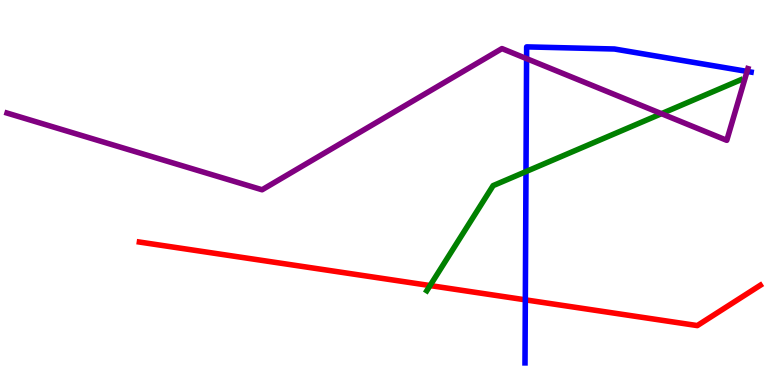[{'lines': ['blue', 'red'], 'intersections': [{'x': 6.78, 'y': 2.21}]}, {'lines': ['green', 'red'], 'intersections': [{'x': 5.55, 'y': 2.58}]}, {'lines': ['purple', 'red'], 'intersections': []}, {'lines': ['blue', 'green'], 'intersections': [{'x': 6.79, 'y': 5.54}]}, {'lines': ['blue', 'purple'], 'intersections': [{'x': 6.79, 'y': 8.48}, {'x': 9.64, 'y': 8.15}]}, {'lines': ['green', 'purple'], 'intersections': [{'x': 8.54, 'y': 7.05}]}]